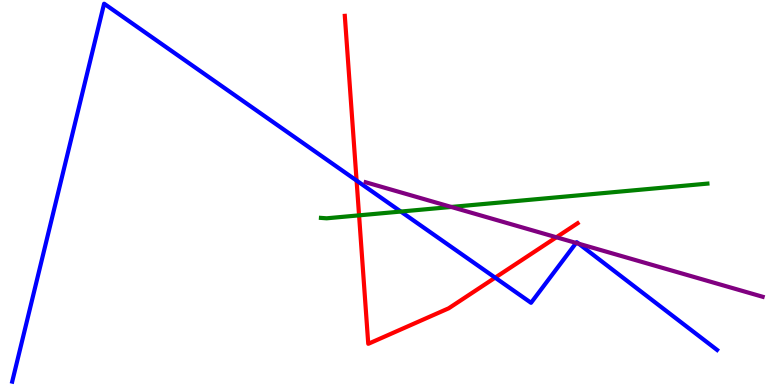[{'lines': ['blue', 'red'], 'intersections': [{'x': 4.6, 'y': 5.31}, {'x': 6.39, 'y': 2.79}]}, {'lines': ['green', 'red'], 'intersections': [{'x': 4.63, 'y': 4.41}]}, {'lines': ['purple', 'red'], 'intersections': [{'x': 7.18, 'y': 3.84}]}, {'lines': ['blue', 'green'], 'intersections': [{'x': 5.17, 'y': 4.51}]}, {'lines': ['blue', 'purple'], 'intersections': [{'x': 7.43, 'y': 3.69}, {'x': 7.47, 'y': 3.67}]}, {'lines': ['green', 'purple'], 'intersections': [{'x': 5.82, 'y': 4.62}]}]